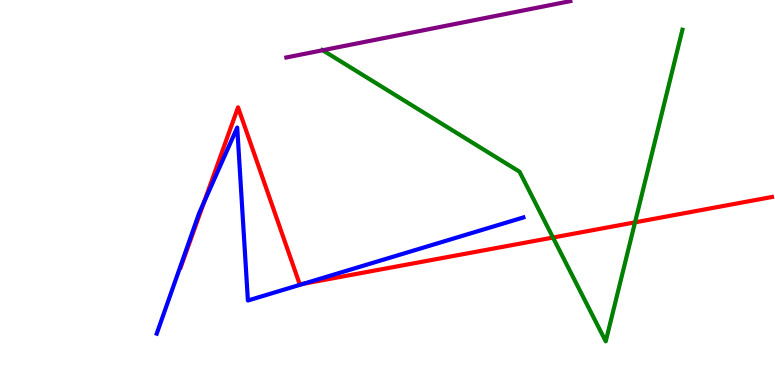[{'lines': ['blue', 'red'], 'intersections': [{'x': 2.63, 'y': 4.75}, {'x': 3.92, 'y': 2.63}]}, {'lines': ['green', 'red'], 'intersections': [{'x': 7.14, 'y': 3.83}, {'x': 8.19, 'y': 4.22}]}, {'lines': ['purple', 'red'], 'intersections': []}, {'lines': ['blue', 'green'], 'intersections': []}, {'lines': ['blue', 'purple'], 'intersections': []}, {'lines': ['green', 'purple'], 'intersections': [{'x': 4.16, 'y': 8.69}]}]